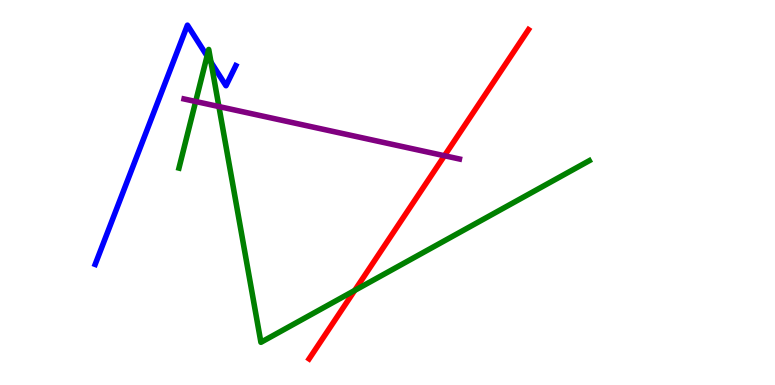[{'lines': ['blue', 'red'], 'intersections': []}, {'lines': ['green', 'red'], 'intersections': [{'x': 4.58, 'y': 2.46}]}, {'lines': ['purple', 'red'], 'intersections': [{'x': 5.74, 'y': 5.95}]}, {'lines': ['blue', 'green'], 'intersections': [{'x': 2.67, 'y': 8.54}, {'x': 2.72, 'y': 8.38}]}, {'lines': ['blue', 'purple'], 'intersections': []}, {'lines': ['green', 'purple'], 'intersections': [{'x': 2.52, 'y': 7.36}, {'x': 2.82, 'y': 7.23}]}]